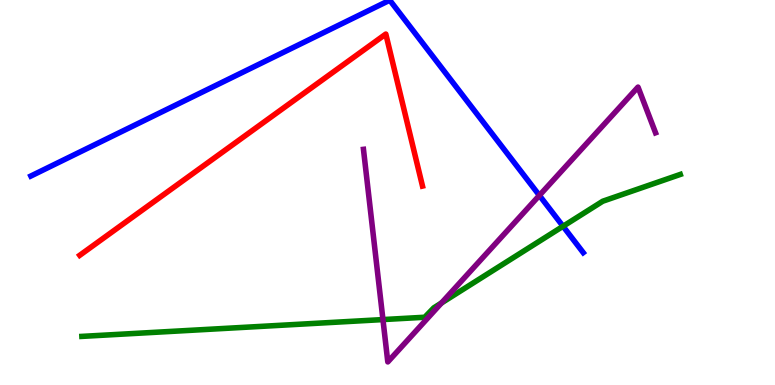[{'lines': ['blue', 'red'], 'intersections': []}, {'lines': ['green', 'red'], 'intersections': []}, {'lines': ['purple', 'red'], 'intersections': []}, {'lines': ['blue', 'green'], 'intersections': [{'x': 7.27, 'y': 4.12}]}, {'lines': ['blue', 'purple'], 'intersections': [{'x': 6.96, 'y': 4.92}]}, {'lines': ['green', 'purple'], 'intersections': [{'x': 4.94, 'y': 1.7}, {'x': 5.7, 'y': 2.13}]}]